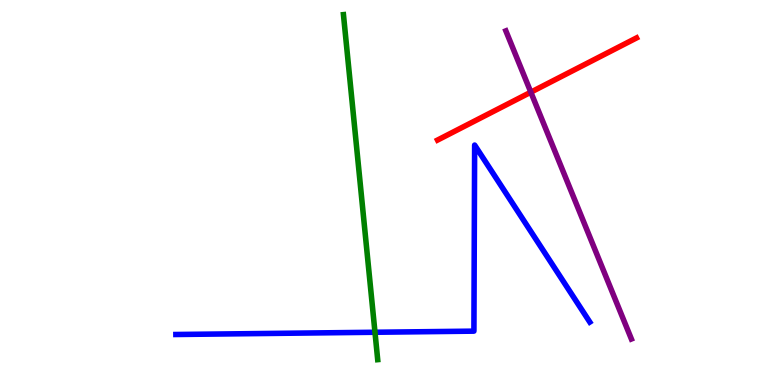[{'lines': ['blue', 'red'], 'intersections': []}, {'lines': ['green', 'red'], 'intersections': []}, {'lines': ['purple', 'red'], 'intersections': [{'x': 6.85, 'y': 7.61}]}, {'lines': ['blue', 'green'], 'intersections': [{'x': 4.84, 'y': 1.37}]}, {'lines': ['blue', 'purple'], 'intersections': []}, {'lines': ['green', 'purple'], 'intersections': []}]